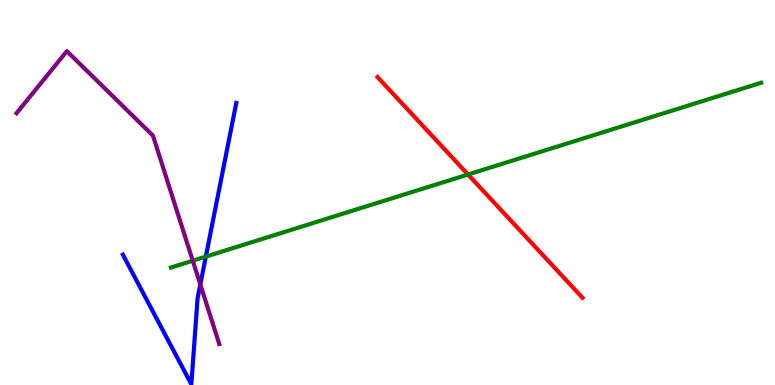[{'lines': ['blue', 'red'], 'intersections': []}, {'lines': ['green', 'red'], 'intersections': [{'x': 6.04, 'y': 5.47}]}, {'lines': ['purple', 'red'], 'intersections': []}, {'lines': ['blue', 'green'], 'intersections': [{'x': 2.66, 'y': 3.33}]}, {'lines': ['blue', 'purple'], 'intersections': [{'x': 2.58, 'y': 2.61}]}, {'lines': ['green', 'purple'], 'intersections': [{'x': 2.49, 'y': 3.23}]}]